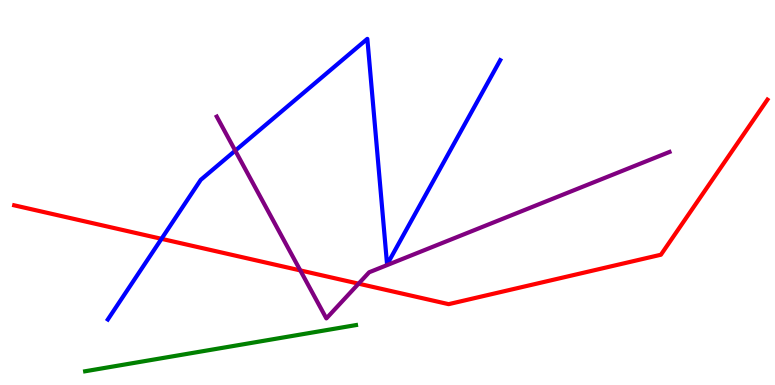[{'lines': ['blue', 'red'], 'intersections': [{'x': 2.08, 'y': 3.8}]}, {'lines': ['green', 'red'], 'intersections': []}, {'lines': ['purple', 'red'], 'intersections': [{'x': 3.87, 'y': 2.98}, {'x': 4.63, 'y': 2.63}]}, {'lines': ['blue', 'green'], 'intersections': []}, {'lines': ['blue', 'purple'], 'intersections': [{'x': 3.04, 'y': 6.09}]}, {'lines': ['green', 'purple'], 'intersections': []}]